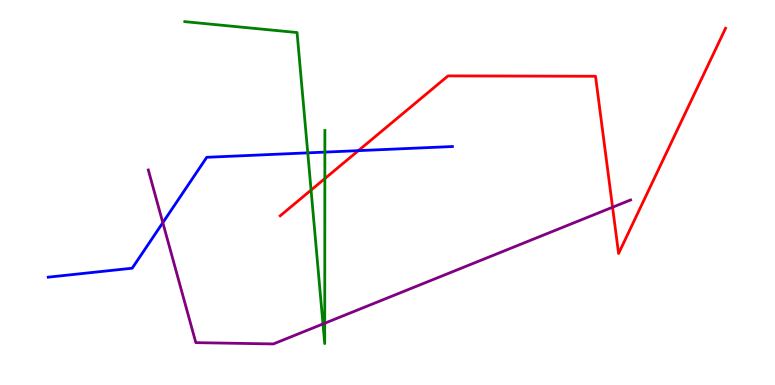[{'lines': ['blue', 'red'], 'intersections': [{'x': 4.62, 'y': 6.09}]}, {'lines': ['green', 'red'], 'intersections': [{'x': 4.01, 'y': 5.06}, {'x': 4.19, 'y': 5.36}]}, {'lines': ['purple', 'red'], 'intersections': [{'x': 7.9, 'y': 4.62}]}, {'lines': ['blue', 'green'], 'intersections': [{'x': 3.97, 'y': 6.03}, {'x': 4.19, 'y': 6.05}]}, {'lines': ['blue', 'purple'], 'intersections': [{'x': 2.1, 'y': 4.22}]}, {'lines': ['green', 'purple'], 'intersections': [{'x': 4.17, 'y': 1.59}, {'x': 4.19, 'y': 1.6}]}]